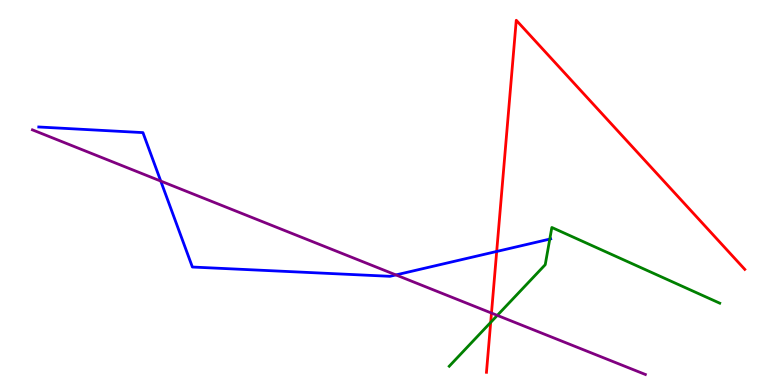[{'lines': ['blue', 'red'], 'intersections': [{'x': 6.41, 'y': 3.47}]}, {'lines': ['green', 'red'], 'intersections': [{'x': 6.33, 'y': 1.63}]}, {'lines': ['purple', 'red'], 'intersections': [{'x': 6.34, 'y': 1.87}]}, {'lines': ['blue', 'green'], 'intersections': [{'x': 7.09, 'y': 3.79}]}, {'lines': ['blue', 'purple'], 'intersections': [{'x': 2.07, 'y': 5.3}, {'x': 5.11, 'y': 2.86}]}, {'lines': ['green', 'purple'], 'intersections': [{'x': 6.42, 'y': 1.81}]}]